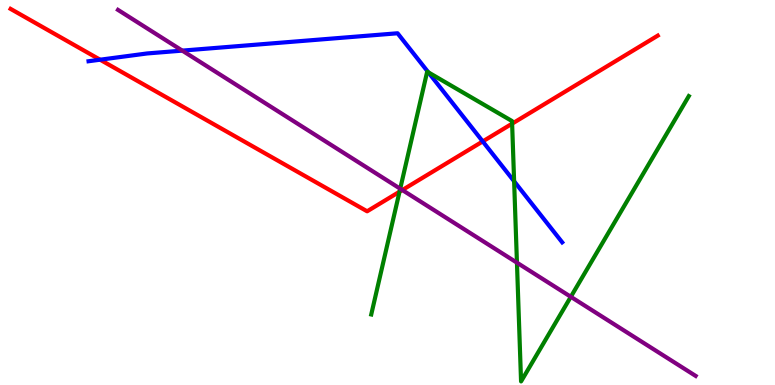[{'lines': ['blue', 'red'], 'intersections': [{'x': 1.29, 'y': 8.45}, {'x': 6.23, 'y': 6.33}]}, {'lines': ['green', 'red'], 'intersections': [{'x': 5.16, 'y': 5.02}, {'x': 6.61, 'y': 6.79}]}, {'lines': ['purple', 'red'], 'intersections': [{'x': 5.19, 'y': 5.06}]}, {'lines': ['blue', 'green'], 'intersections': [{'x': 5.53, 'y': 8.12}, {'x': 6.63, 'y': 5.29}]}, {'lines': ['blue', 'purple'], 'intersections': [{'x': 2.35, 'y': 8.69}]}, {'lines': ['green', 'purple'], 'intersections': [{'x': 5.16, 'y': 5.1}, {'x': 6.67, 'y': 3.18}, {'x': 7.37, 'y': 2.29}]}]